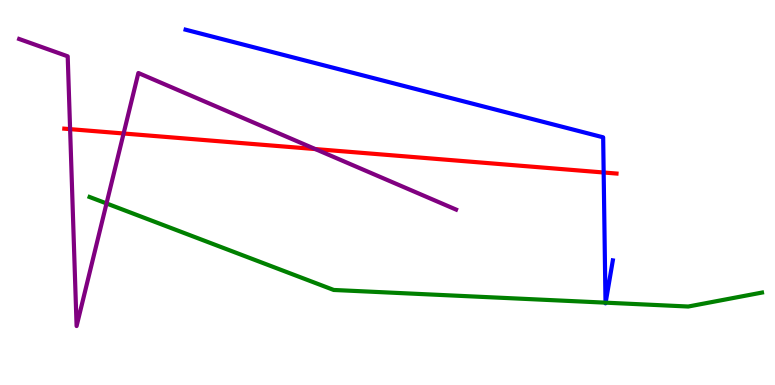[{'lines': ['blue', 'red'], 'intersections': [{'x': 7.79, 'y': 5.52}]}, {'lines': ['green', 'red'], 'intersections': []}, {'lines': ['purple', 'red'], 'intersections': [{'x': 0.905, 'y': 6.65}, {'x': 1.59, 'y': 6.53}, {'x': 4.07, 'y': 6.13}]}, {'lines': ['blue', 'green'], 'intersections': [{'x': 7.81, 'y': 2.14}, {'x': 7.81, 'y': 2.14}]}, {'lines': ['blue', 'purple'], 'intersections': []}, {'lines': ['green', 'purple'], 'intersections': [{'x': 1.37, 'y': 4.72}]}]